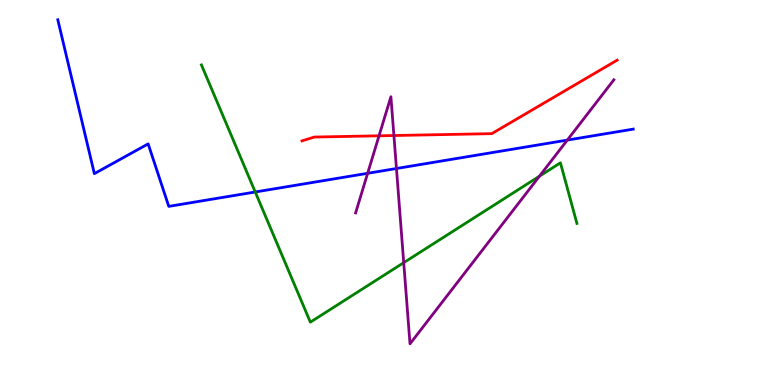[{'lines': ['blue', 'red'], 'intersections': []}, {'lines': ['green', 'red'], 'intersections': []}, {'lines': ['purple', 'red'], 'intersections': [{'x': 4.89, 'y': 6.47}, {'x': 5.08, 'y': 6.48}]}, {'lines': ['blue', 'green'], 'intersections': [{'x': 3.29, 'y': 5.01}]}, {'lines': ['blue', 'purple'], 'intersections': [{'x': 4.74, 'y': 5.5}, {'x': 5.12, 'y': 5.62}, {'x': 7.32, 'y': 6.36}]}, {'lines': ['green', 'purple'], 'intersections': [{'x': 5.21, 'y': 3.18}, {'x': 6.96, 'y': 5.42}]}]